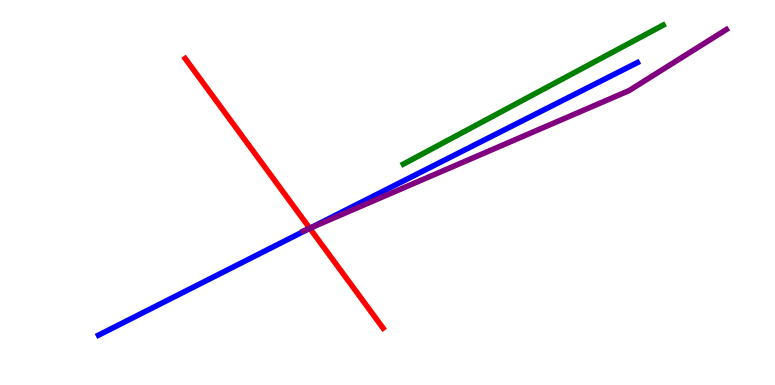[{'lines': ['blue', 'red'], 'intersections': [{'x': 4.0, 'y': 4.07}]}, {'lines': ['green', 'red'], 'intersections': []}, {'lines': ['purple', 'red'], 'intersections': [{'x': 4.0, 'y': 4.07}]}, {'lines': ['blue', 'green'], 'intersections': []}, {'lines': ['blue', 'purple'], 'intersections': [{'x': 4.0, 'y': 4.07}]}, {'lines': ['green', 'purple'], 'intersections': []}]